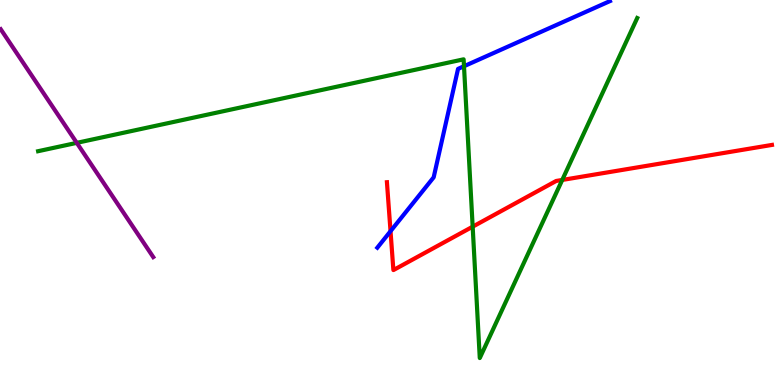[{'lines': ['blue', 'red'], 'intersections': [{'x': 5.04, 'y': 3.99}]}, {'lines': ['green', 'red'], 'intersections': [{'x': 6.1, 'y': 4.11}, {'x': 7.25, 'y': 5.33}]}, {'lines': ['purple', 'red'], 'intersections': []}, {'lines': ['blue', 'green'], 'intersections': [{'x': 5.99, 'y': 8.28}]}, {'lines': ['blue', 'purple'], 'intersections': []}, {'lines': ['green', 'purple'], 'intersections': [{'x': 0.991, 'y': 6.29}]}]